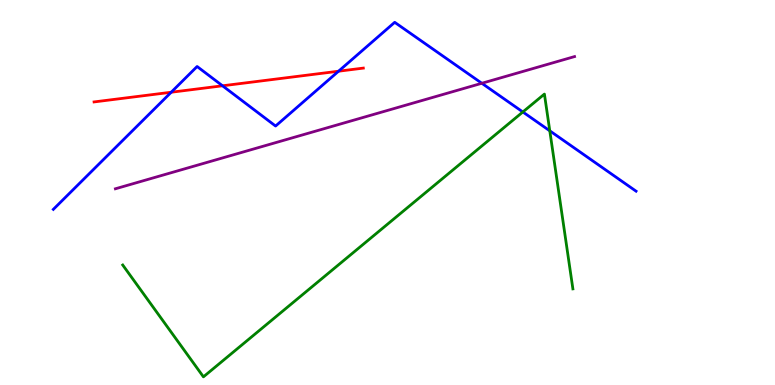[{'lines': ['blue', 'red'], 'intersections': [{'x': 2.21, 'y': 7.6}, {'x': 2.87, 'y': 7.77}, {'x': 4.37, 'y': 8.15}]}, {'lines': ['green', 'red'], 'intersections': []}, {'lines': ['purple', 'red'], 'intersections': []}, {'lines': ['blue', 'green'], 'intersections': [{'x': 6.75, 'y': 7.09}, {'x': 7.09, 'y': 6.6}]}, {'lines': ['blue', 'purple'], 'intersections': [{'x': 6.22, 'y': 7.84}]}, {'lines': ['green', 'purple'], 'intersections': []}]